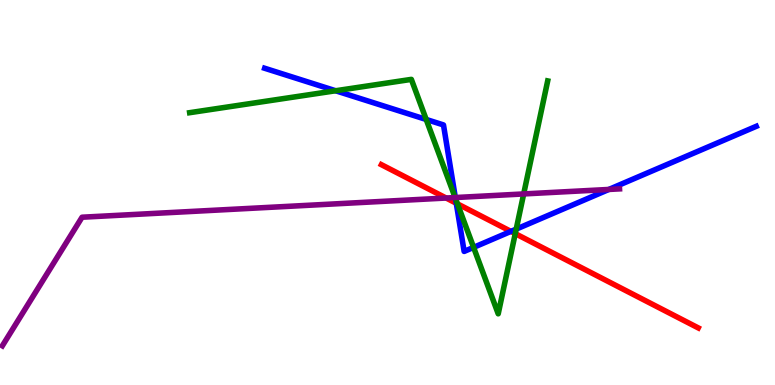[{'lines': ['blue', 'red'], 'intersections': [{'x': 5.89, 'y': 4.72}, {'x': 6.59, 'y': 3.99}]}, {'lines': ['green', 'red'], 'intersections': [{'x': 5.9, 'y': 4.7}, {'x': 6.65, 'y': 3.93}]}, {'lines': ['purple', 'red'], 'intersections': [{'x': 5.76, 'y': 4.86}]}, {'lines': ['blue', 'green'], 'intersections': [{'x': 4.33, 'y': 7.64}, {'x': 5.5, 'y': 6.9}, {'x': 5.88, 'y': 4.84}, {'x': 6.11, 'y': 3.57}, {'x': 6.66, 'y': 4.05}]}, {'lines': ['blue', 'purple'], 'intersections': [{'x': 5.88, 'y': 4.87}, {'x': 7.86, 'y': 5.08}]}, {'lines': ['green', 'purple'], 'intersections': [{'x': 5.87, 'y': 4.87}, {'x': 6.76, 'y': 4.96}]}]